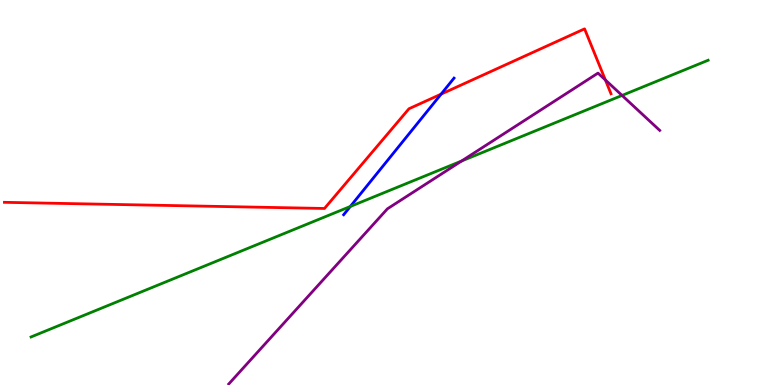[{'lines': ['blue', 'red'], 'intersections': [{'x': 5.69, 'y': 7.55}]}, {'lines': ['green', 'red'], 'intersections': []}, {'lines': ['purple', 'red'], 'intersections': [{'x': 7.81, 'y': 7.92}]}, {'lines': ['blue', 'green'], 'intersections': [{'x': 4.52, 'y': 4.64}]}, {'lines': ['blue', 'purple'], 'intersections': []}, {'lines': ['green', 'purple'], 'intersections': [{'x': 5.96, 'y': 5.82}, {'x': 8.03, 'y': 7.52}]}]